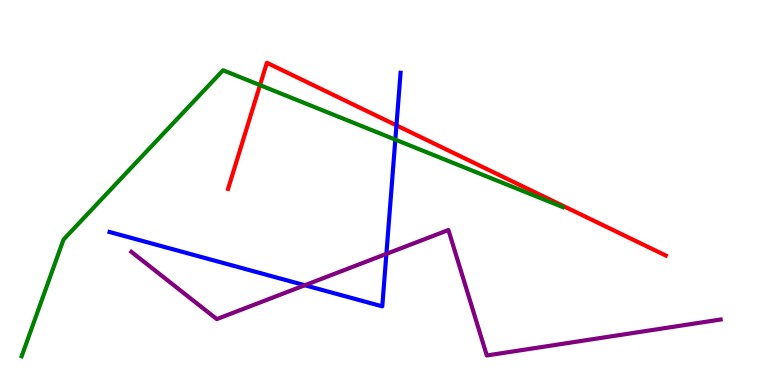[{'lines': ['blue', 'red'], 'intersections': [{'x': 5.12, 'y': 6.74}]}, {'lines': ['green', 'red'], 'intersections': [{'x': 3.35, 'y': 7.79}]}, {'lines': ['purple', 'red'], 'intersections': []}, {'lines': ['blue', 'green'], 'intersections': [{'x': 5.1, 'y': 6.37}]}, {'lines': ['blue', 'purple'], 'intersections': [{'x': 3.93, 'y': 2.59}, {'x': 4.99, 'y': 3.41}]}, {'lines': ['green', 'purple'], 'intersections': []}]